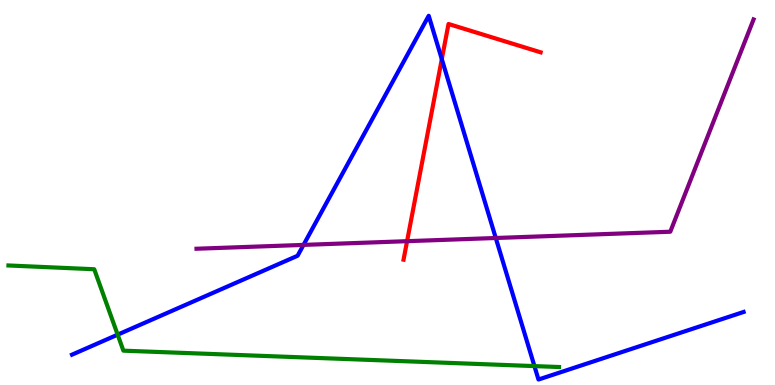[{'lines': ['blue', 'red'], 'intersections': [{'x': 5.7, 'y': 8.46}]}, {'lines': ['green', 'red'], 'intersections': []}, {'lines': ['purple', 'red'], 'intersections': [{'x': 5.25, 'y': 3.74}]}, {'lines': ['blue', 'green'], 'intersections': [{'x': 1.52, 'y': 1.31}, {'x': 6.9, 'y': 0.491}]}, {'lines': ['blue', 'purple'], 'intersections': [{'x': 3.92, 'y': 3.64}, {'x': 6.4, 'y': 3.82}]}, {'lines': ['green', 'purple'], 'intersections': []}]